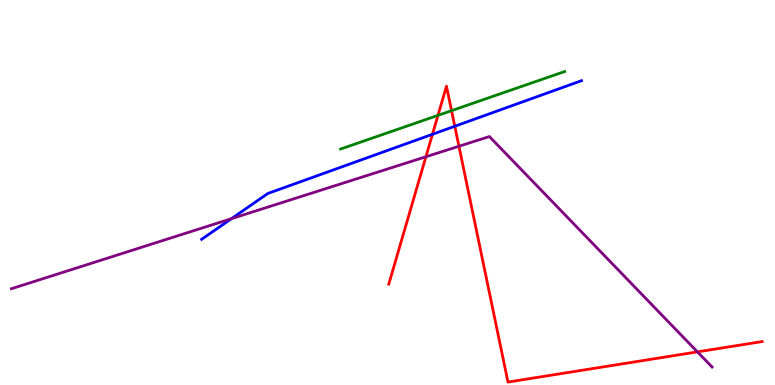[{'lines': ['blue', 'red'], 'intersections': [{'x': 5.58, 'y': 6.51}, {'x': 5.87, 'y': 6.72}]}, {'lines': ['green', 'red'], 'intersections': [{'x': 5.65, 'y': 7.0}, {'x': 5.83, 'y': 7.13}]}, {'lines': ['purple', 'red'], 'intersections': [{'x': 5.5, 'y': 5.93}, {'x': 5.92, 'y': 6.2}, {'x': 9.0, 'y': 0.86}]}, {'lines': ['blue', 'green'], 'intersections': []}, {'lines': ['blue', 'purple'], 'intersections': [{'x': 2.99, 'y': 4.32}]}, {'lines': ['green', 'purple'], 'intersections': []}]